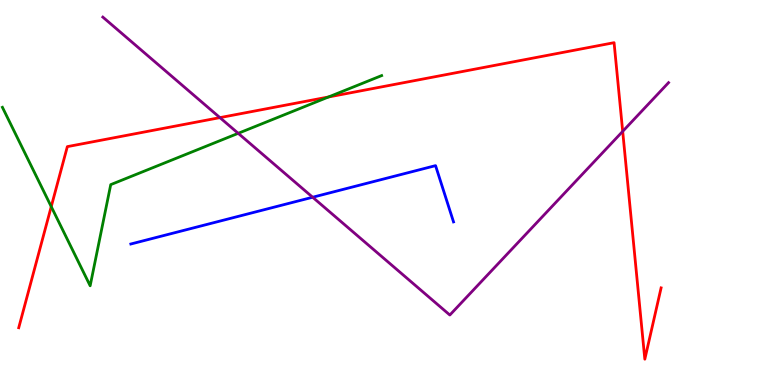[{'lines': ['blue', 'red'], 'intersections': []}, {'lines': ['green', 'red'], 'intersections': [{'x': 0.661, 'y': 4.63}, {'x': 4.24, 'y': 7.48}]}, {'lines': ['purple', 'red'], 'intersections': [{'x': 2.84, 'y': 6.94}, {'x': 8.03, 'y': 6.59}]}, {'lines': ['blue', 'green'], 'intersections': []}, {'lines': ['blue', 'purple'], 'intersections': [{'x': 4.03, 'y': 4.88}]}, {'lines': ['green', 'purple'], 'intersections': [{'x': 3.07, 'y': 6.54}]}]